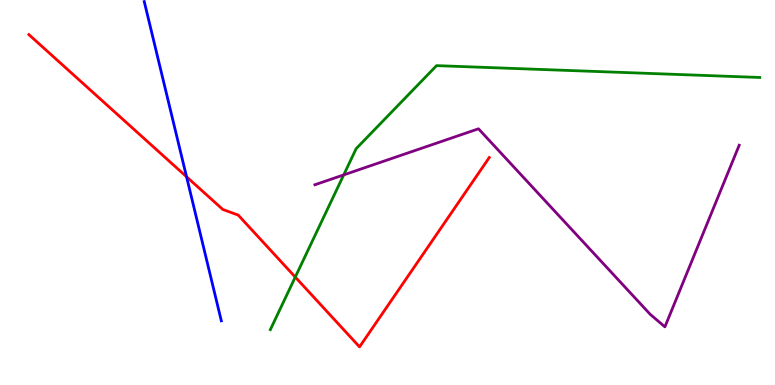[{'lines': ['blue', 'red'], 'intersections': [{'x': 2.41, 'y': 5.41}]}, {'lines': ['green', 'red'], 'intersections': [{'x': 3.81, 'y': 2.8}]}, {'lines': ['purple', 'red'], 'intersections': []}, {'lines': ['blue', 'green'], 'intersections': []}, {'lines': ['blue', 'purple'], 'intersections': []}, {'lines': ['green', 'purple'], 'intersections': [{'x': 4.44, 'y': 5.46}]}]